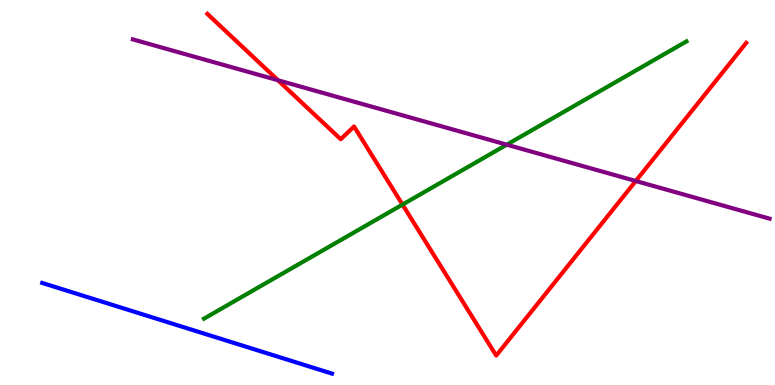[{'lines': ['blue', 'red'], 'intersections': []}, {'lines': ['green', 'red'], 'intersections': [{'x': 5.19, 'y': 4.69}]}, {'lines': ['purple', 'red'], 'intersections': [{'x': 3.59, 'y': 7.92}, {'x': 8.2, 'y': 5.3}]}, {'lines': ['blue', 'green'], 'intersections': []}, {'lines': ['blue', 'purple'], 'intersections': []}, {'lines': ['green', 'purple'], 'intersections': [{'x': 6.54, 'y': 6.24}]}]